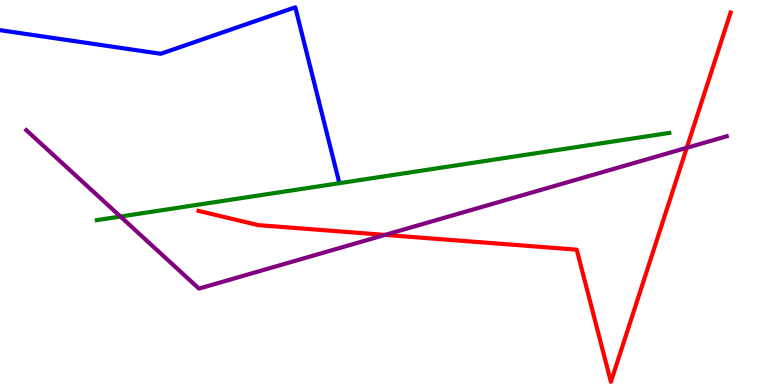[{'lines': ['blue', 'red'], 'intersections': []}, {'lines': ['green', 'red'], 'intersections': []}, {'lines': ['purple', 'red'], 'intersections': [{'x': 4.97, 'y': 3.9}, {'x': 8.86, 'y': 6.16}]}, {'lines': ['blue', 'green'], 'intersections': []}, {'lines': ['blue', 'purple'], 'intersections': []}, {'lines': ['green', 'purple'], 'intersections': [{'x': 1.55, 'y': 4.38}]}]